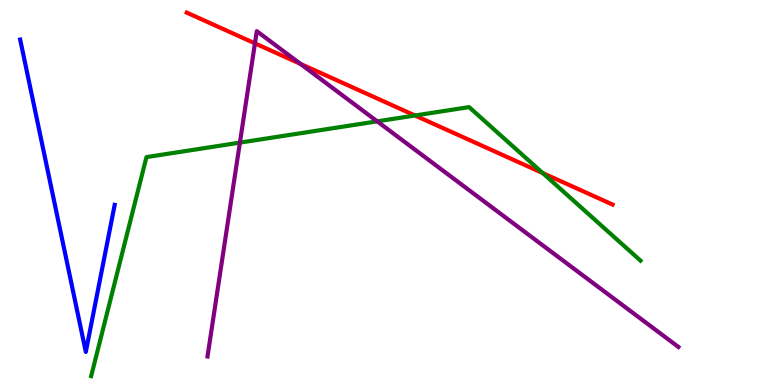[{'lines': ['blue', 'red'], 'intersections': []}, {'lines': ['green', 'red'], 'intersections': [{'x': 5.35, 'y': 7.0}, {'x': 7.0, 'y': 5.5}]}, {'lines': ['purple', 'red'], 'intersections': [{'x': 3.29, 'y': 8.87}, {'x': 3.88, 'y': 8.34}]}, {'lines': ['blue', 'green'], 'intersections': []}, {'lines': ['blue', 'purple'], 'intersections': []}, {'lines': ['green', 'purple'], 'intersections': [{'x': 3.1, 'y': 6.3}, {'x': 4.87, 'y': 6.85}]}]